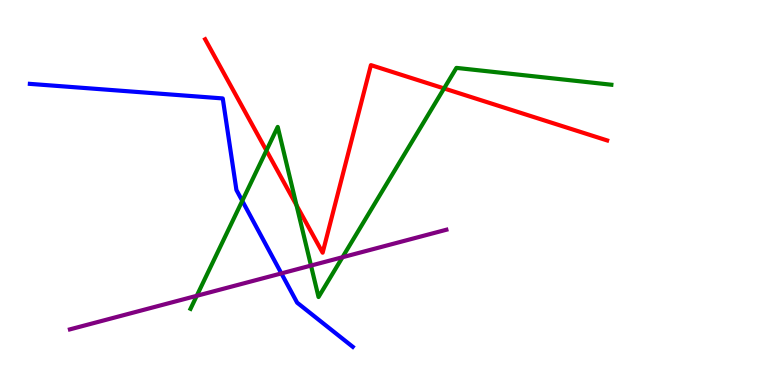[{'lines': ['blue', 'red'], 'intersections': []}, {'lines': ['green', 'red'], 'intersections': [{'x': 3.44, 'y': 6.09}, {'x': 3.83, 'y': 4.67}, {'x': 5.73, 'y': 7.7}]}, {'lines': ['purple', 'red'], 'intersections': []}, {'lines': ['blue', 'green'], 'intersections': [{'x': 3.13, 'y': 4.78}]}, {'lines': ['blue', 'purple'], 'intersections': [{'x': 3.63, 'y': 2.9}]}, {'lines': ['green', 'purple'], 'intersections': [{'x': 2.54, 'y': 2.32}, {'x': 4.01, 'y': 3.1}, {'x': 4.42, 'y': 3.32}]}]